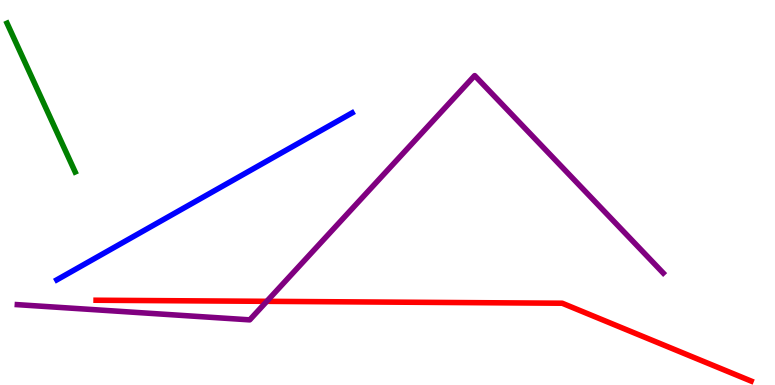[{'lines': ['blue', 'red'], 'intersections': []}, {'lines': ['green', 'red'], 'intersections': []}, {'lines': ['purple', 'red'], 'intersections': [{'x': 3.44, 'y': 2.17}]}, {'lines': ['blue', 'green'], 'intersections': []}, {'lines': ['blue', 'purple'], 'intersections': []}, {'lines': ['green', 'purple'], 'intersections': []}]